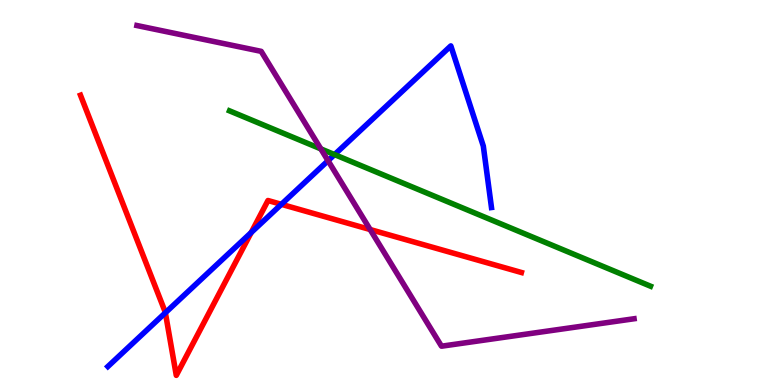[{'lines': ['blue', 'red'], 'intersections': [{'x': 2.13, 'y': 1.88}, {'x': 3.24, 'y': 3.96}, {'x': 3.63, 'y': 4.69}]}, {'lines': ['green', 'red'], 'intersections': []}, {'lines': ['purple', 'red'], 'intersections': [{'x': 4.78, 'y': 4.04}]}, {'lines': ['blue', 'green'], 'intersections': [{'x': 4.32, 'y': 5.98}]}, {'lines': ['blue', 'purple'], 'intersections': [{'x': 4.23, 'y': 5.83}]}, {'lines': ['green', 'purple'], 'intersections': [{'x': 4.14, 'y': 6.13}]}]